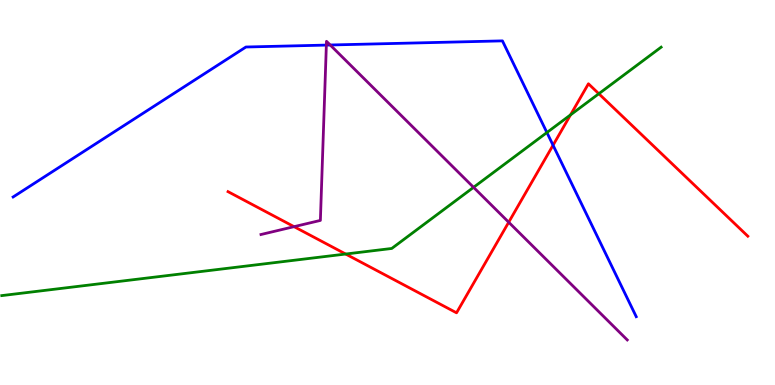[{'lines': ['blue', 'red'], 'intersections': [{'x': 7.14, 'y': 6.23}]}, {'lines': ['green', 'red'], 'intersections': [{'x': 4.46, 'y': 3.4}, {'x': 7.36, 'y': 7.02}, {'x': 7.73, 'y': 7.57}]}, {'lines': ['purple', 'red'], 'intersections': [{'x': 3.79, 'y': 4.11}, {'x': 6.56, 'y': 4.23}]}, {'lines': ['blue', 'green'], 'intersections': [{'x': 7.06, 'y': 6.56}]}, {'lines': ['blue', 'purple'], 'intersections': [{'x': 4.21, 'y': 8.83}, {'x': 4.26, 'y': 8.83}]}, {'lines': ['green', 'purple'], 'intersections': [{'x': 6.11, 'y': 5.13}]}]